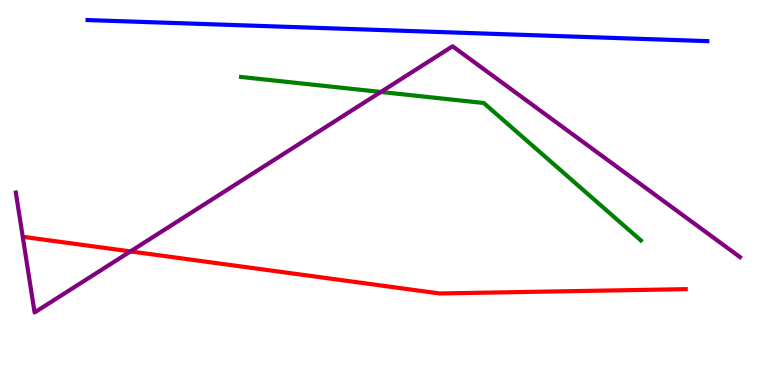[{'lines': ['blue', 'red'], 'intersections': []}, {'lines': ['green', 'red'], 'intersections': []}, {'lines': ['purple', 'red'], 'intersections': [{'x': 1.68, 'y': 3.47}]}, {'lines': ['blue', 'green'], 'intersections': []}, {'lines': ['blue', 'purple'], 'intersections': []}, {'lines': ['green', 'purple'], 'intersections': [{'x': 4.91, 'y': 7.61}]}]